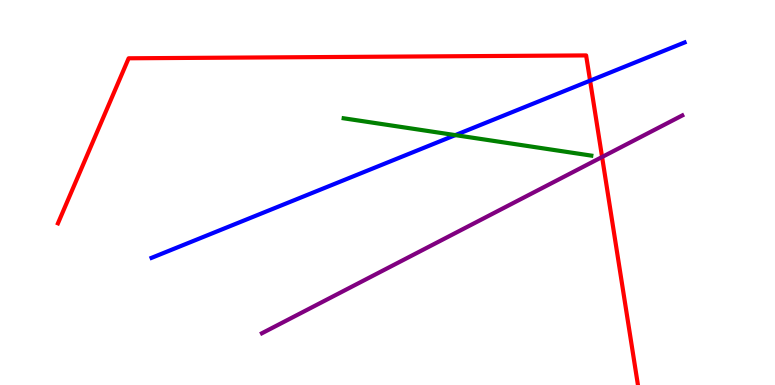[{'lines': ['blue', 'red'], 'intersections': [{'x': 7.61, 'y': 7.91}]}, {'lines': ['green', 'red'], 'intersections': []}, {'lines': ['purple', 'red'], 'intersections': [{'x': 7.77, 'y': 5.92}]}, {'lines': ['blue', 'green'], 'intersections': [{'x': 5.87, 'y': 6.49}]}, {'lines': ['blue', 'purple'], 'intersections': []}, {'lines': ['green', 'purple'], 'intersections': []}]